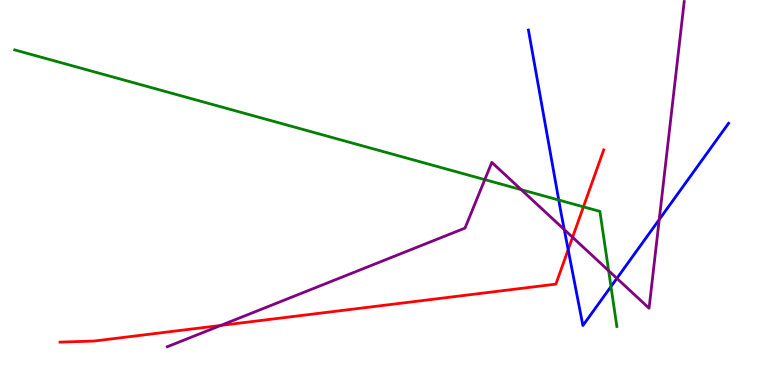[{'lines': ['blue', 'red'], 'intersections': [{'x': 7.33, 'y': 3.52}]}, {'lines': ['green', 'red'], 'intersections': [{'x': 7.53, 'y': 4.63}]}, {'lines': ['purple', 'red'], 'intersections': [{'x': 2.85, 'y': 1.55}, {'x': 7.39, 'y': 3.84}]}, {'lines': ['blue', 'green'], 'intersections': [{'x': 7.21, 'y': 4.8}, {'x': 7.88, 'y': 2.56}]}, {'lines': ['blue', 'purple'], 'intersections': [{'x': 7.28, 'y': 4.04}, {'x': 7.96, 'y': 2.77}, {'x': 8.51, 'y': 4.3}]}, {'lines': ['green', 'purple'], 'intersections': [{'x': 6.26, 'y': 5.33}, {'x': 6.73, 'y': 5.07}, {'x': 7.85, 'y': 2.97}]}]